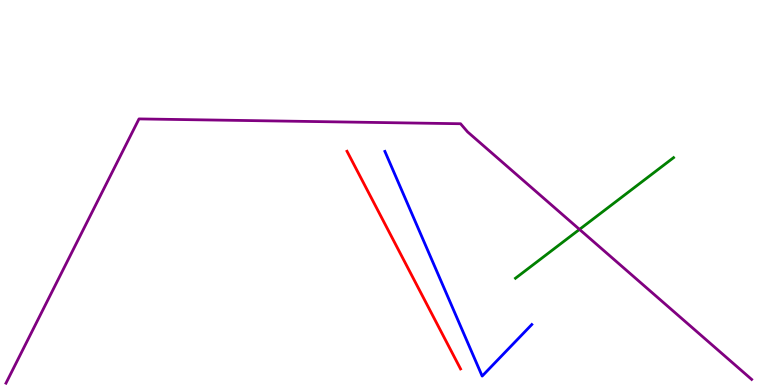[{'lines': ['blue', 'red'], 'intersections': []}, {'lines': ['green', 'red'], 'intersections': []}, {'lines': ['purple', 'red'], 'intersections': []}, {'lines': ['blue', 'green'], 'intersections': []}, {'lines': ['blue', 'purple'], 'intersections': []}, {'lines': ['green', 'purple'], 'intersections': [{'x': 7.48, 'y': 4.04}]}]